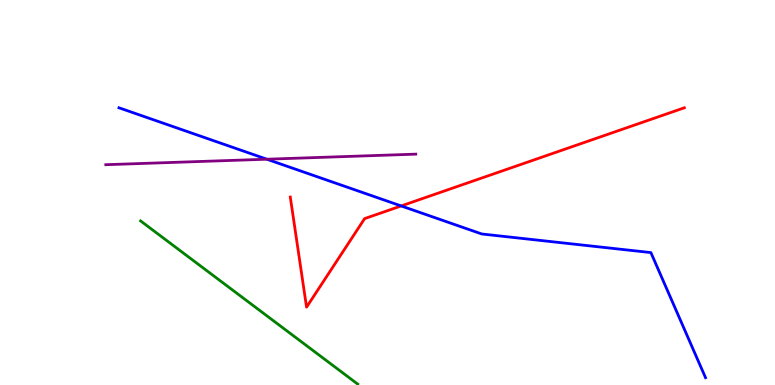[{'lines': ['blue', 'red'], 'intersections': [{'x': 5.18, 'y': 4.65}]}, {'lines': ['green', 'red'], 'intersections': []}, {'lines': ['purple', 'red'], 'intersections': []}, {'lines': ['blue', 'green'], 'intersections': []}, {'lines': ['blue', 'purple'], 'intersections': [{'x': 3.44, 'y': 5.86}]}, {'lines': ['green', 'purple'], 'intersections': []}]